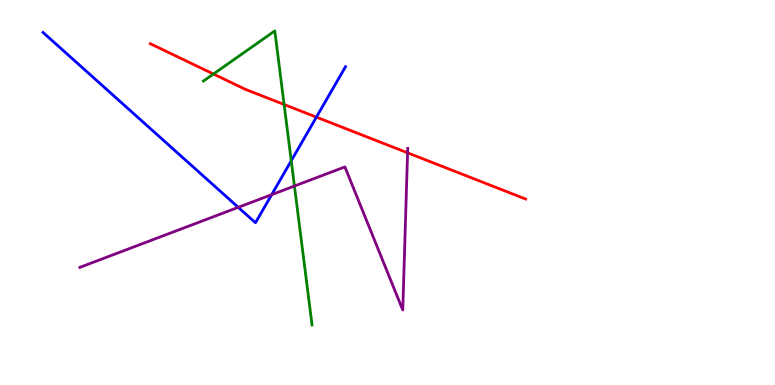[{'lines': ['blue', 'red'], 'intersections': [{'x': 4.08, 'y': 6.96}]}, {'lines': ['green', 'red'], 'intersections': [{'x': 2.75, 'y': 8.08}, {'x': 3.67, 'y': 7.29}]}, {'lines': ['purple', 'red'], 'intersections': [{'x': 5.26, 'y': 6.03}]}, {'lines': ['blue', 'green'], 'intersections': [{'x': 3.76, 'y': 5.82}]}, {'lines': ['blue', 'purple'], 'intersections': [{'x': 3.07, 'y': 4.61}, {'x': 3.51, 'y': 4.94}]}, {'lines': ['green', 'purple'], 'intersections': [{'x': 3.8, 'y': 5.17}]}]